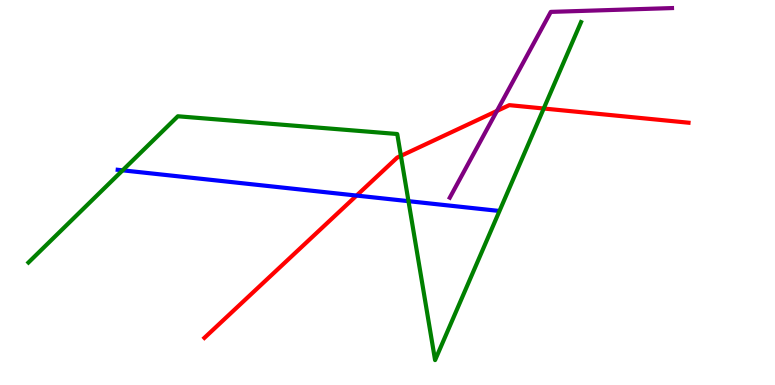[{'lines': ['blue', 'red'], 'intersections': [{'x': 4.6, 'y': 4.92}]}, {'lines': ['green', 'red'], 'intersections': [{'x': 5.17, 'y': 5.95}, {'x': 7.02, 'y': 7.18}]}, {'lines': ['purple', 'red'], 'intersections': [{'x': 6.41, 'y': 7.12}]}, {'lines': ['blue', 'green'], 'intersections': [{'x': 1.58, 'y': 5.58}, {'x': 5.27, 'y': 4.77}]}, {'lines': ['blue', 'purple'], 'intersections': []}, {'lines': ['green', 'purple'], 'intersections': []}]